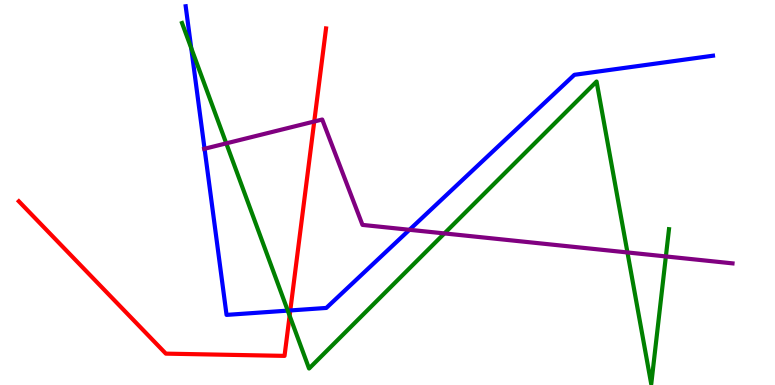[{'lines': ['blue', 'red'], 'intersections': [{'x': 3.75, 'y': 1.94}]}, {'lines': ['green', 'red'], 'intersections': [{'x': 3.74, 'y': 1.8}]}, {'lines': ['purple', 'red'], 'intersections': [{'x': 4.05, 'y': 6.84}]}, {'lines': ['blue', 'green'], 'intersections': [{'x': 2.47, 'y': 8.75}, {'x': 3.71, 'y': 1.93}]}, {'lines': ['blue', 'purple'], 'intersections': [{'x': 2.64, 'y': 6.14}, {'x': 5.28, 'y': 4.03}]}, {'lines': ['green', 'purple'], 'intersections': [{'x': 2.92, 'y': 6.28}, {'x': 5.73, 'y': 3.94}, {'x': 8.1, 'y': 3.44}, {'x': 8.59, 'y': 3.34}]}]